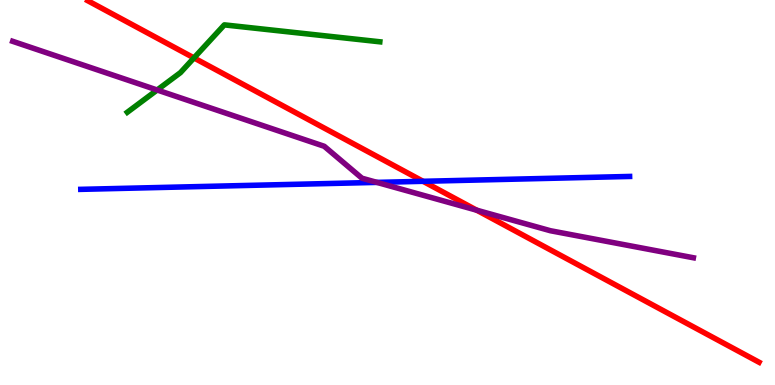[{'lines': ['blue', 'red'], 'intersections': [{'x': 5.46, 'y': 5.29}]}, {'lines': ['green', 'red'], 'intersections': [{'x': 2.5, 'y': 8.5}]}, {'lines': ['purple', 'red'], 'intersections': [{'x': 6.15, 'y': 4.54}]}, {'lines': ['blue', 'green'], 'intersections': []}, {'lines': ['blue', 'purple'], 'intersections': [{'x': 4.86, 'y': 5.26}]}, {'lines': ['green', 'purple'], 'intersections': [{'x': 2.03, 'y': 7.66}]}]